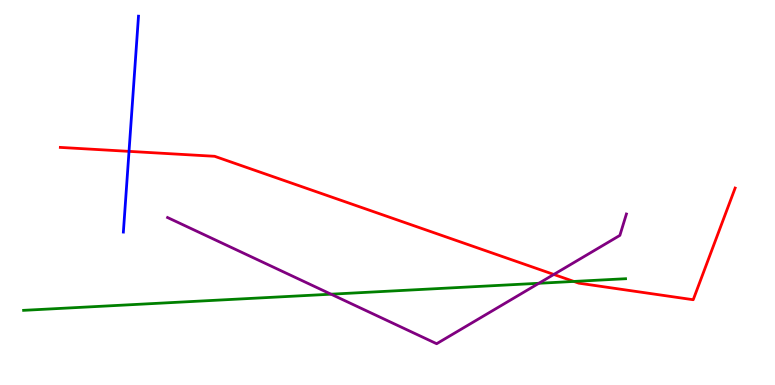[{'lines': ['blue', 'red'], 'intersections': [{'x': 1.66, 'y': 6.07}]}, {'lines': ['green', 'red'], 'intersections': [{'x': 7.4, 'y': 2.69}]}, {'lines': ['purple', 'red'], 'intersections': [{'x': 7.15, 'y': 2.87}]}, {'lines': ['blue', 'green'], 'intersections': []}, {'lines': ['blue', 'purple'], 'intersections': []}, {'lines': ['green', 'purple'], 'intersections': [{'x': 4.27, 'y': 2.36}, {'x': 6.95, 'y': 2.64}]}]